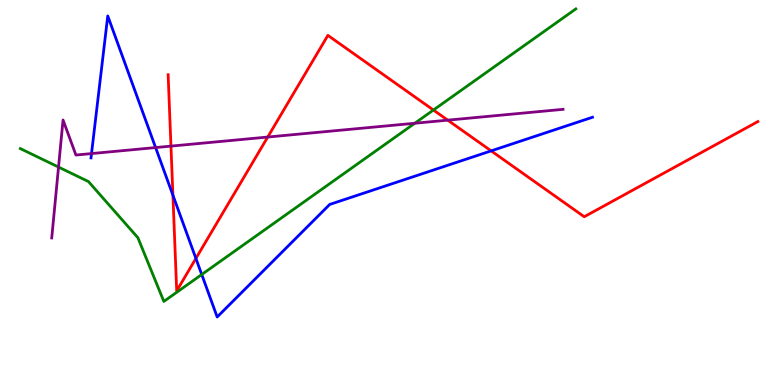[{'lines': ['blue', 'red'], 'intersections': [{'x': 2.23, 'y': 4.93}, {'x': 2.53, 'y': 3.29}, {'x': 6.34, 'y': 6.08}]}, {'lines': ['green', 'red'], 'intersections': [{'x': 5.59, 'y': 7.14}]}, {'lines': ['purple', 'red'], 'intersections': [{'x': 2.21, 'y': 6.2}, {'x': 3.45, 'y': 6.44}, {'x': 5.78, 'y': 6.88}]}, {'lines': ['blue', 'green'], 'intersections': [{'x': 2.6, 'y': 2.87}]}, {'lines': ['blue', 'purple'], 'intersections': [{'x': 1.18, 'y': 6.01}, {'x': 2.01, 'y': 6.17}]}, {'lines': ['green', 'purple'], 'intersections': [{'x': 0.755, 'y': 5.66}, {'x': 5.35, 'y': 6.8}]}]